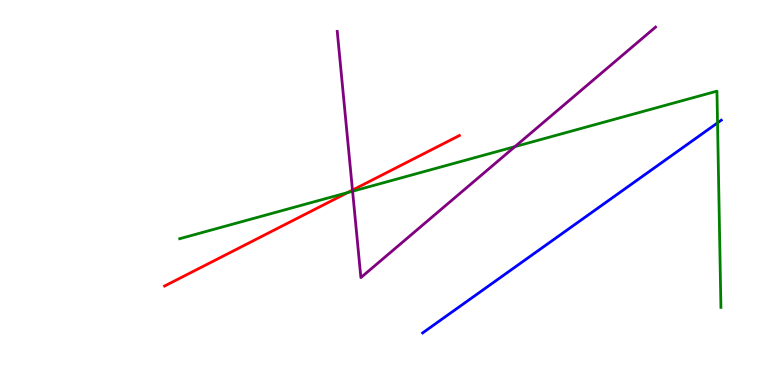[{'lines': ['blue', 'red'], 'intersections': []}, {'lines': ['green', 'red'], 'intersections': [{'x': 4.48, 'y': 5.0}]}, {'lines': ['purple', 'red'], 'intersections': [{'x': 4.55, 'y': 5.06}]}, {'lines': ['blue', 'green'], 'intersections': [{'x': 9.26, 'y': 6.81}]}, {'lines': ['blue', 'purple'], 'intersections': []}, {'lines': ['green', 'purple'], 'intersections': [{'x': 4.55, 'y': 5.03}, {'x': 6.64, 'y': 6.19}]}]